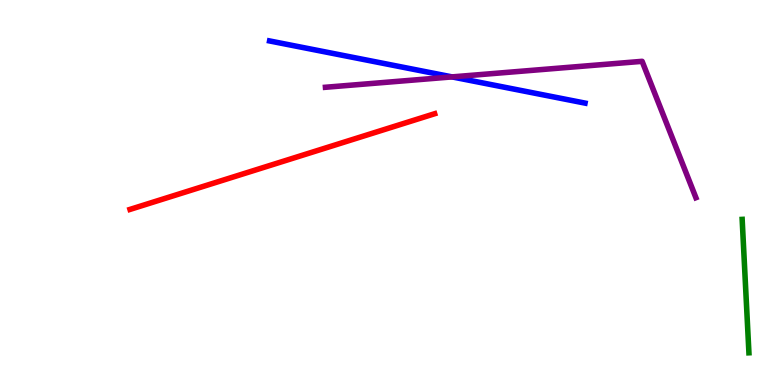[{'lines': ['blue', 'red'], 'intersections': []}, {'lines': ['green', 'red'], 'intersections': []}, {'lines': ['purple', 'red'], 'intersections': []}, {'lines': ['blue', 'green'], 'intersections': []}, {'lines': ['blue', 'purple'], 'intersections': [{'x': 5.83, 'y': 8.0}]}, {'lines': ['green', 'purple'], 'intersections': []}]